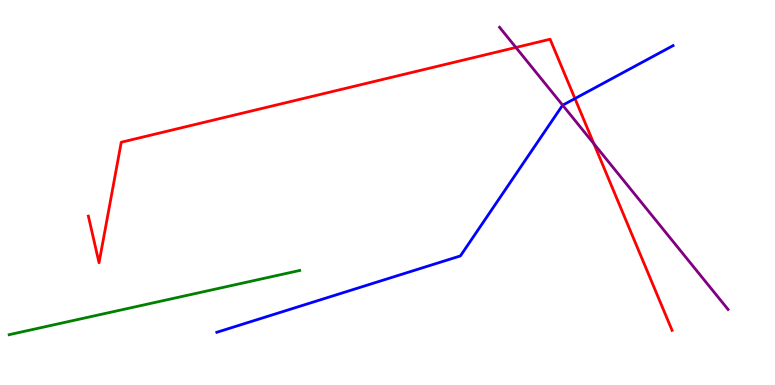[{'lines': ['blue', 'red'], 'intersections': [{'x': 7.42, 'y': 7.44}]}, {'lines': ['green', 'red'], 'intersections': []}, {'lines': ['purple', 'red'], 'intersections': [{'x': 6.66, 'y': 8.77}, {'x': 7.66, 'y': 6.27}]}, {'lines': ['blue', 'green'], 'intersections': []}, {'lines': ['blue', 'purple'], 'intersections': [{'x': 7.26, 'y': 7.27}]}, {'lines': ['green', 'purple'], 'intersections': []}]